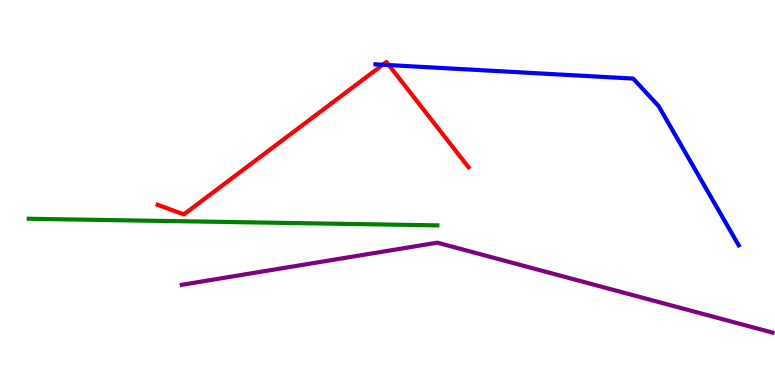[{'lines': ['blue', 'red'], 'intersections': [{'x': 4.94, 'y': 8.32}, {'x': 5.02, 'y': 8.31}]}, {'lines': ['green', 'red'], 'intersections': []}, {'lines': ['purple', 'red'], 'intersections': []}, {'lines': ['blue', 'green'], 'intersections': []}, {'lines': ['blue', 'purple'], 'intersections': []}, {'lines': ['green', 'purple'], 'intersections': []}]